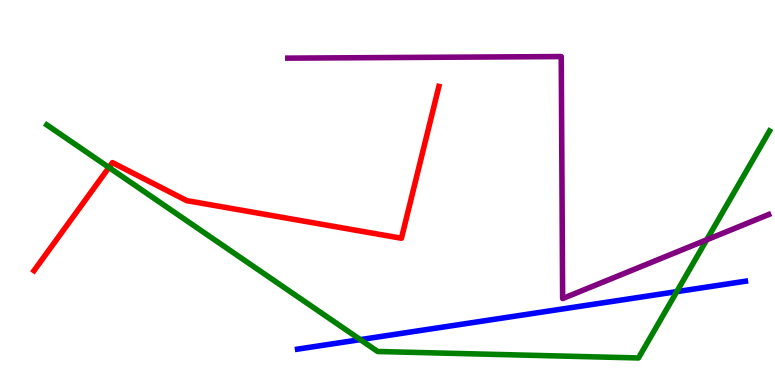[{'lines': ['blue', 'red'], 'intersections': []}, {'lines': ['green', 'red'], 'intersections': [{'x': 1.41, 'y': 5.65}]}, {'lines': ['purple', 'red'], 'intersections': []}, {'lines': ['blue', 'green'], 'intersections': [{'x': 4.65, 'y': 1.18}, {'x': 8.73, 'y': 2.43}]}, {'lines': ['blue', 'purple'], 'intersections': []}, {'lines': ['green', 'purple'], 'intersections': [{'x': 9.12, 'y': 3.77}]}]